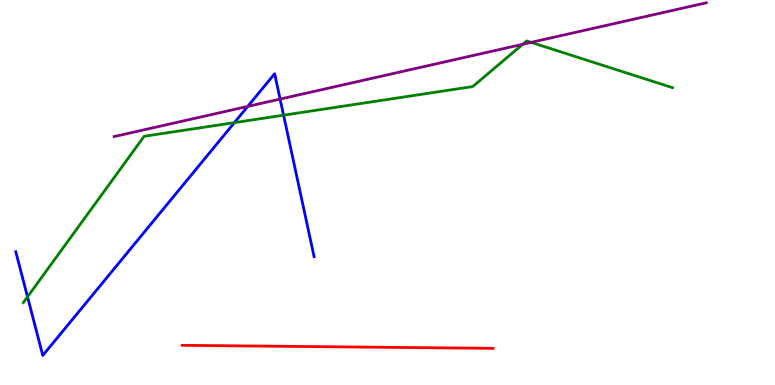[{'lines': ['blue', 'red'], 'intersections': []}, {'lines': ['green', 'red'], 'intersections': []}, {'lines': ['purple', 'red'], 'intersections': []}, {'lines': ['blue', 'green'], 'intersections': [{'x': 0.355, 'y': 2.29}, {'x': 3.02, 'y': 6.81}, {'x': 3.66, 'y': 7.01}]}, {'lines': ['blue', 'purple'], 'intersections': [{'x': 3.2, 'y': 7.24}, {'x': 3.61, 'y': 7.43}]}, {'lines': ['green', 'purple'], 'intersections': [{'x': 6.75, 'y': 8.85}, {'x': 6.85, 'y': 8.9}]}]